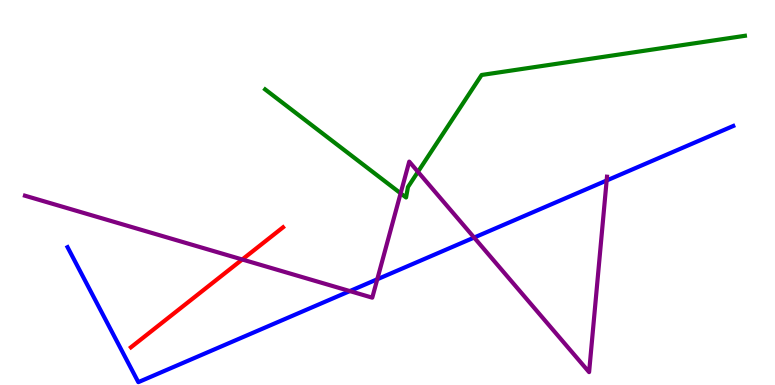[{'lines': ['blue', 'red'], 'intersections': []}, {'lines': ['green', 'red'], 'intersections': []}, {'lines': ['purple', 'red'], 'intersections': [{'x': 3.13, 'y': 3.26}]}, {'lines': ['blue', 'green'], 'intersections': []}, {'lines': ['blue', 'purple'], 'intersections': [{'x': 4.51, 'y': 2.44}, {'x': 4.87, 'y': 2.75}, {'x': 6.12, 'y': 3.83}, {'x': 7.83, 'y': 5.31}]}, {'lines': ['green', 'purple'], 'intersections': [{'x': 5.17, 'y': 4.98}, {'x': 5.39, 'y': 5.54}]}]